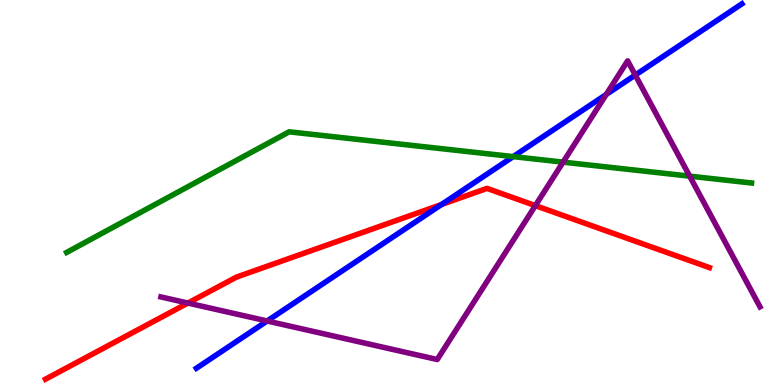[{'lines': ['blue', 'red'], 'intersections': [{'x': 5.7, 'y': 4.69}]}, {'lines': ['green', 'red'], 'intersections': []}, {'lines': ['purple', 'red'], 'intersections': [{'x': 2.42, 'y': 2.13}, {'x': 6.91, 'y': 4.66}]}, {'lines': ['blue', 'green'], 'intersections': [{'x': 6.62, 'y': 5.93}]}, {'lines': ['blue', 'purple'], 'intersections': [{'x': 3.45, 'y': 1.66}, {'x': 7.82, 'y': 7.55}, {'x': 8.2, 'y': 8.05}]}, {'lines': ['green', 'purple'], 'intersections': [{'x': 7.27, 'y': 5.79}, {'x': 8.9, 'y': 5.42}]}]